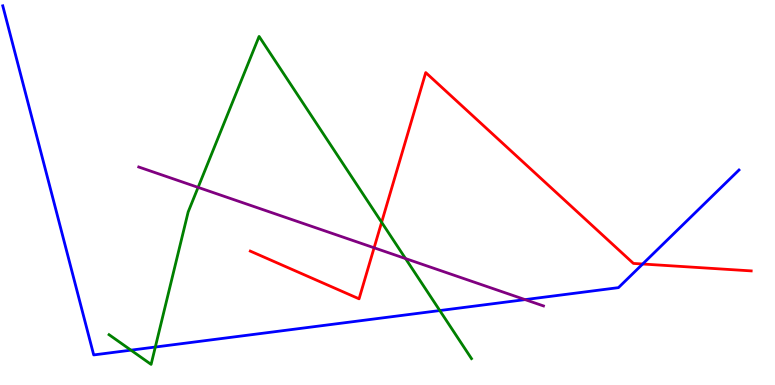[{'lines': ['blue', 'red'], 'intersections': [{'x': 8.29, 'y': 3.14}]}, {'lines': ['green', 'red'], 'intersections': [{'x': 4.92, 'y': 4.23}]}, {'lines': ['purple', 'red'], 'intersections': [{'x': 4.83, 'y': 3.56}]}, {'lines': ['blue', 'green'], 'intersections': [{'x': 1.69, 'y': 0.905}, {'x': 2.0, 'y': 0.986}, {'x': 5.67, 'y': 1.93}]}, {'lines': ['blue', 'purple'], 'intersections': [{'x': 6.78, 'y': 2.22}]}, {'lines': ['green', 'purple'], 'intersections': [{'x': 2.56, 'y': 5.13}, {'x': 5.23, 'y': 3.28}]}]